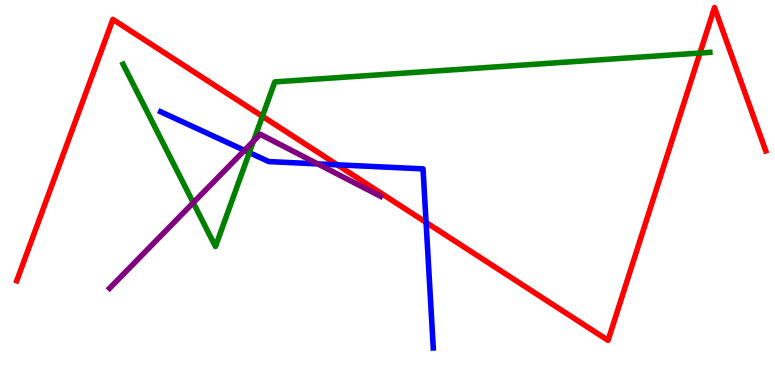[{'lines': ['blue', 'red'], 'intersections': [{'x': 4.35, 'y': 5.72}, {'x': 5.5, 'y': 4.22}]}, {'lines': ['green', 'red'], 'intersections': [{'x': 3.39, 'y': 6.98}, {'x': 9.03, 'y': 8.62}]}, {'lines': ['purple', 'red'], 'intersections': []}, {'lines': ['blue', 'green'], 'intersections': [{'x': 3.22, 'y': 6.04}]}, {'lines': ['blue', 'purple'], 'intersections': [{'x': 3.15, 'y': 6.09}, {'x': 4.1, 'y': 5.74}]}, {'lines': ['green', 'purple'], 'intersections': [{'x': 2.49, 'y': 4.73}, {'x': 3.27, 'y': 6.33}]}]